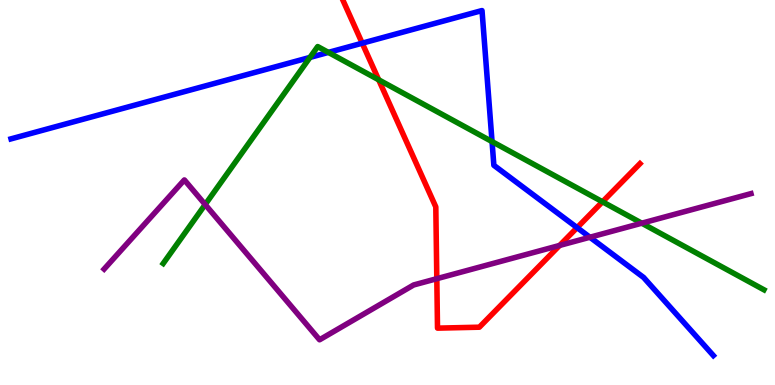[{'lines': ['blue', 'red'], 'intersections': [{'x': 4.67, 'y': 8.88}, {'x': 7.45, 'y': 4.09}]}, {'lines': ['green', 'red'], 'intersections': [{'x': 4.89, 'y': 7.93}, {'x': 7.77, 'y': 4.76}]}, {'lines': ['purple', 'red'], 'intersections': [{'x': 5.64, 'y': 2.76}, {'x': 7.22, 'y': 3.62}]}, {'lines': ['blue', 'green'], 'intersections': [{'x': 4.0, 'y': 8.51}, {'x': 4.24, 'y': 8.64}, {'x': 6.35, 'y': 6.32}]}, {'lines': ['blue', 'purple'], 'intersections': [{'x': 7.61, 'y': 3.84}]}, {'lines': ['green', 'purple'], 'intersections': [{'x': 2.65, 'y': 4.69}, {'x': 8.28, 'y': 4.2}]}]